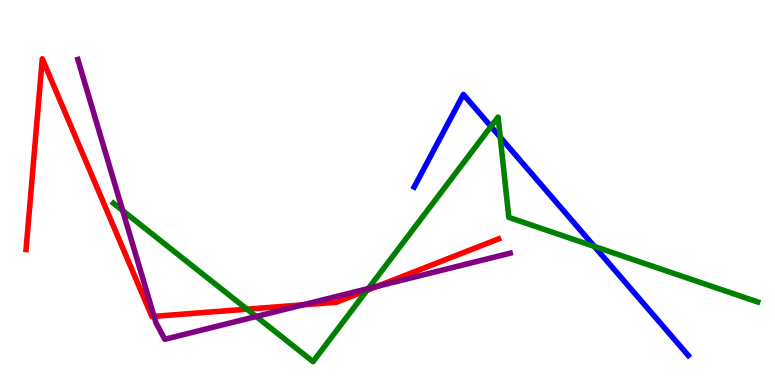[{'lines': ['blue', 'red'], 'intersections': []}, {'lines': ['green', 'red'], 'intersections': [{'x': 3.19, 'y': 1.97}, {'x': 4.74, 'y': 2.46}]}, {'lines': ['purple', 'red'], 'intersections': [{'x': 1.99, 'y': 1.78}, {'x': 3.91, 'y': 2.08}, {'x': 4.87, 'y': 2.56}]}, {'lines': ['blue', 'green'], 'intersections': [{'x': 6.34, 'y': 6.72}, {'x': 6.45, 'y': 6.44}, {'x': 7.67, 'y': 3.6}]}, {'lines': ['blue', 'purple'], 'intersections': []}, {'lines': ['green', 'purple'], 'intersections': [{'x': 1.58, 'y': 4.53}, {'x': 3.31, 'y': 1.78}, {'x': 4.75, 'y': 2.51}]}]